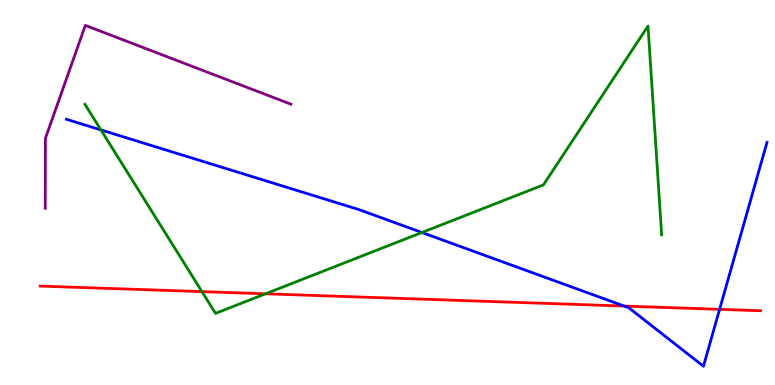[{'lines': ['blue', 'red'], 'intersections': [{'x': 8.05, 'y': 2.05}, {'x': 9.29, 'y': 1.97}]}, {'lines': ['green', 'red'], 'intersections': [{'x': 2.61, 'y': 2.43}, {'x': 3.43, 'y': 2.37}]}, {'lines': ['purple', 'red'], 'intersections': []}, {'lines': ['blue', 'green'], 'intersections': [{'x': 1.3, 'y': 6.63}, {'x': 5.44, 'y': 3.96}]}, {'lines': ['blue', 'purple'], 'intersections': []}, {'lines': ['green', 'purple'], 'intersections': []}]